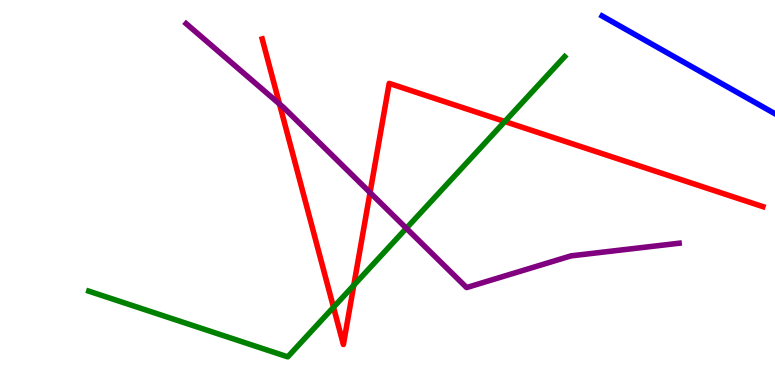[{'lines': ['blue', 'red'], 'intersections': []}, {'lines': ['green', 'red'], 'intersections': [{'x': 4.3, 'y': 2.02}, {'x': 4.56, 'y': 2.59}, {'x': 6.51, 'y': 6.84}]}, {'lines': ['purple', 'red'], 'intersections': [{'x': 3.61, 'y': 7.3}, {'x': 4.77, 'y': 5.0}]}, {'lines': ['blue', 'green'], 'intersections': []}, {'lines': ['blue', 'purple'], 'intersections': []}, {'lines': ['green', 'purple'], 'intersections': [{'x': 5.24, 'y': 4.07}]}]